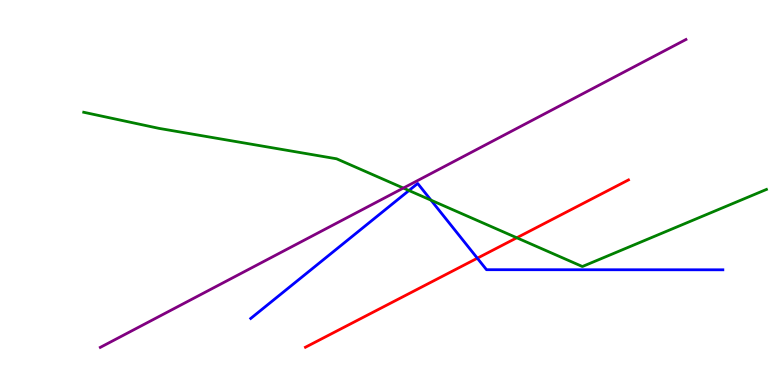[{'lines': ['blue', 'red'], 'intersections': [{'x': 6.16, 'y': 3.29}]}, {'lines': ['green', 'red'], 'intersections': [{'x': 6.67, 'y': 3.82}]}, {'lines': ['purple', 'red'], 'intersections': []}, {'lines': ['blue', 'green'], 'intersections': [{'x': 5.28, 'y': 5.05}, {'x': 5.56, 'y': 4.8}]}, {'lines': ['blue', 'purple'], 'intersections': []}, {'lines': ['green', 'purple'], 'intersections': [{'x': 5.2, 'y': 5.12}]}]